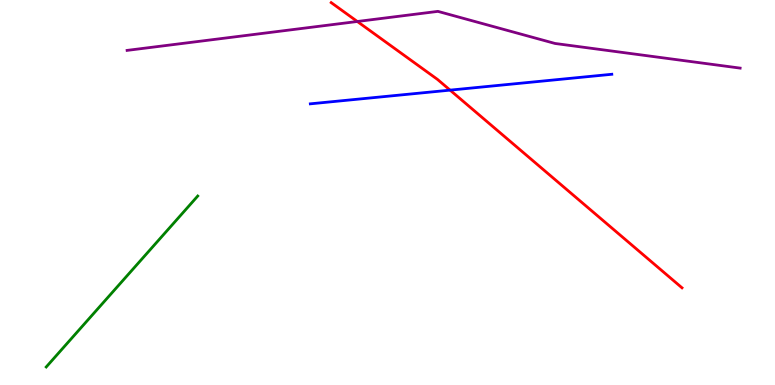[{'lines': ['blue', 'red'], 'intersections': [{'x': 5.81, 'y': 7.66}]}, {'lines': ['green', 'red'], 'intersections': []}, {'lines': ['purple', 'red'], 'intersections': [{'x': 4.61, 'y': 9.44}]}, {'lines': ['blue', 'green'], 'intersections': []}, {'lines': ['blue', 'purple'], 'intersections': []}, {'lines': ['green', 'purple'], 'intersections': []}]